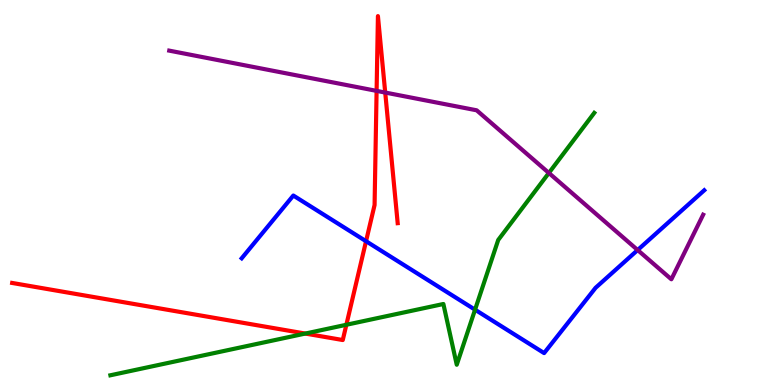[{'lines': ['blue', 'red'], 'intersections': [{'x': 4.72, 'y': 3.73}]}, {'lines': ['green', 'red'], 'intersections': [{'x': 3.94, 'y': 1.34}, {'x': 4.47, 'y': 1.56}]}, {'lines': ['purple', 'red'], 'intersections': [{'x': 4.86, 'y': 7.64}, {'x': 4.97, 'y': 7.6}]}, {'lines': ['blue', 'green'], 'intersections': [{'x': 6.13, 'y': 1.96}]}, {'lines': ['blue', 'purple'], 'intersections': [{'x': 8.23, 'y': 3.51}]}, {'lines': ['green', 'purple'], 'intersections': [{'x': 7.08, 'y': 5.51}]}]